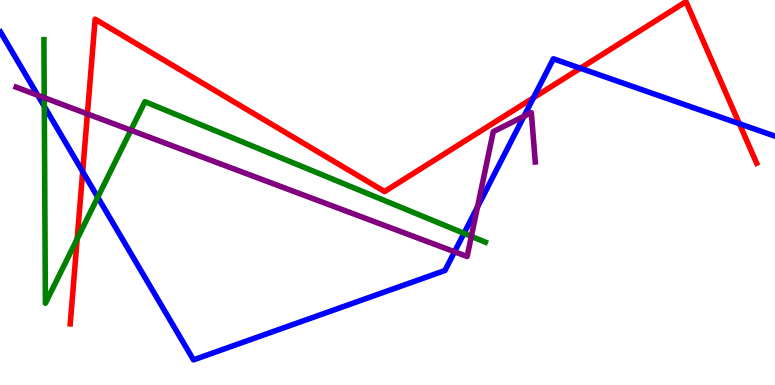[{'lines': ['blue', 'red'], 'intersections': [{'x': 1.07, 'y': 5.54}, {'x': 6.88, 'y': 7.46}, {'x': 7.49, 'y': 8.23}, {'x': 9.54, 'y': 6.79}]}, {'lines': ['green', 'red'], 'intersections': [{'x': 0.996, 'y': 3.79}]}, {'lines': ['purple', 'red'], 'intersections': [{'x': 1.13, 'y': 7.04}]}, {'lines': ['blue', 'green'], 'intersections': [{'x': 0.572, 'y': 7.24}, {'x': 1.26, 'y': 4.88}, {'x': 5.99, 'y': 3.94}]}, {'lines': ['blue', 'purple'], 'intersections': [{'x': 0.487, 'y': 7.53}, {'x': 5.87, 'y': 3.46}, {'x': 6.16, 'y': 4.62}, {'x': 6.76, 'y': 6.98}]}, {'lines': ['green', 'purple'], 'intersections': [{'x': 0.571, 'y': 7.46}, {'x': 1.69, 'y': 6.62}, {'x': 6.08, 'y': 3.86}]}]